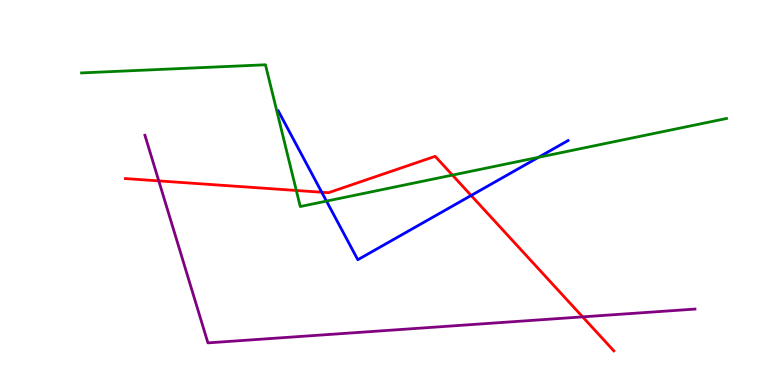[{'lines': ['blue', 'red'], 'intersections': [{'x': 4.15, 'y': 5.01}, {'x': 6.08, 'y': 4.92}]}, {'lines': ['green', 'red'], 'intersections': [{'x': 3.82, 'y': 5.05}, {'x': 5.84, 'y': 5.45}]}, {'lines': ['purple', 'red'], 'intersections': [{'x': 2.05, 'y': 5.3}, {'x': 7.52, 'y': 1.77}]}, {'lines': ['blue', 'green'], 'intersections': [{'x': 4.21, 'y': 4.78}, {'x': 6.95, 'y': 5.91}]}, {'lines': ['blue', 'purple'], 'intersections': []}, {'lines': ['green', 'purple'], 'intersections': []}]